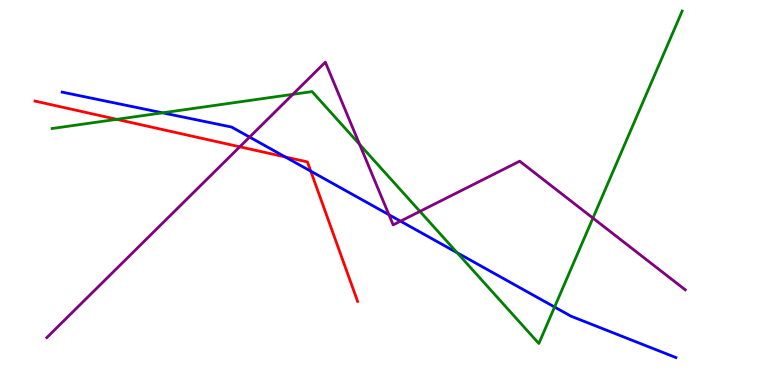[{'lines': ['blue', 'red'], 'intersections': [{'x': 3.68, 'y': 5.92}, {'x': 4.01, 'y': 5.55}]}, {'lines': ['green', 'red'], 'intersections': [{'x': 1.51, 'y': 6.9}]}, {'lines': ['purple', 'red'], 'intersections': [{'x': 3.09, 'y': 6.19}]}, {'lines': ['blue', 'green'], 'intersections': [{'x': 2.1, 'y': 7.07}, {'x': 5.9, 'y': 3.44}, {'x': 7.16, 'y': 2.03}]}, {'lines': ['blue', 'purple'], 'intersections': [{'x': 3.22, 'y': 6.44}, {'x': 5.02, 'y': 4.42}, {'x': 5.17, 'y': 4.26}]}, {'lines': ['green', 'purple'], 'intersections': [{'x': 3.78, 'y': 7.55}, {'x': 4.64, 'y': 6.25}, {'x': 5.42, 'y': 4.51}, {'x': 7.65, 'y': 4.34}]}]